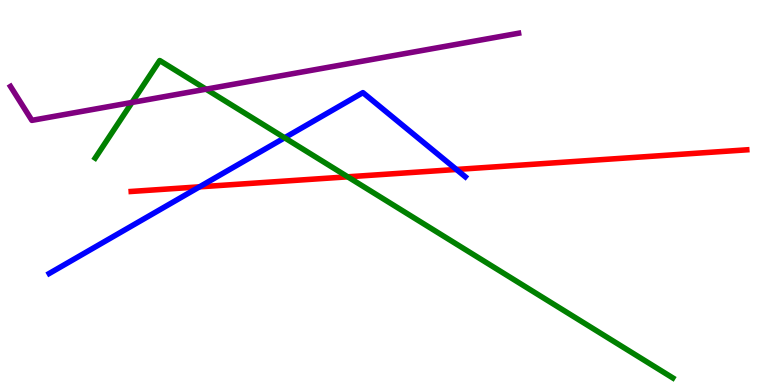[{'lines': ['blue', 'red'], 'intersections': [{'x': 2.57, 'y': 5.15}, {'x': 5.89, 'y': 5.6}]}, {'lines': ['green', 'red'], 'intersections': [{'x': 4.49, 'y': 5.41}]}, {'lines': ['purple', 'red'], 'intersections': []}, {'lines': ['blue', 'green'], 'intersections': [{'x': 3.67, 'y': 6.42}]}, {'lines': ['blue', 'purple'], 'intersections': []}, {'lines': ['green', 'purple'], 'intersections': [{'x': 1.7, 'y': 7.34}, {'x': 2.66, 'y': 7.68}]}]